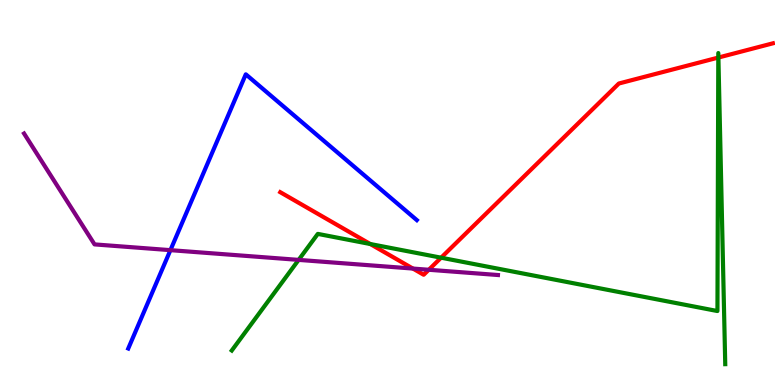[{'lines': ['blue', 'red'], 'intersections': []}, {'lines': ['green', 'red'], 'intersections': [{'x': 4.78, 'y': 3.66}, {'x': 5.69, 'y': 3.31}, {'x': 9.27, 'y': 8.5}, {'x': 9.27, 'y': 8.51}]}, {'lines': ['purple', 'red'], 'intersections': [{'x': 5.33, 'y': 3.02}, {'x': 5.53, 'y': 2.99}]}, {'lines': ['blue', 'green'], 'intersections': []}, {'lines': ['blue', 'purple'], 'intersections': [{'x': 2.2, 'y': 3.5}]}, {'lines': ['green', 'purple'], 'intersections': [{'x': 3.85, 'y': 3.25}]}]